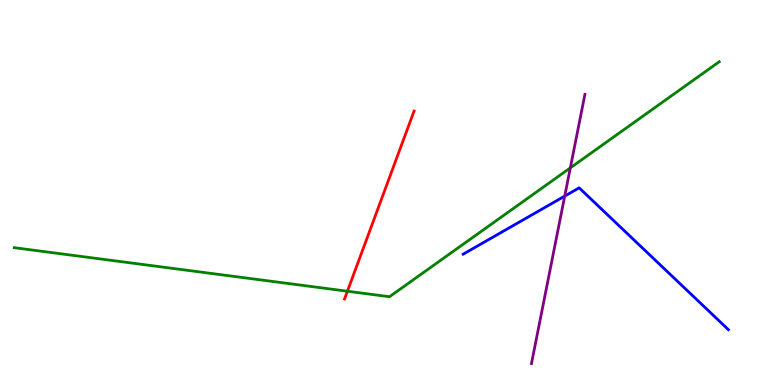[{'lines': ['blue', 'red'], 'intersections': []}, {'lines': ['green', 'red'], 'intersections': [{'x': 4.48, 'y': 2.44}]}, {'lines': ['purple', 'red'], 'intersections': []}, {'lines': ['blue', 'green'], 'intersections': []}, {'lines': ['blue', 'purple'], 'intersections': [{'x': 7.29, 'y': 4.91}]}, {'lines': ['green', 'purple'], 'intersections': [{'x': 7.36, 'y': 5.64}]}]